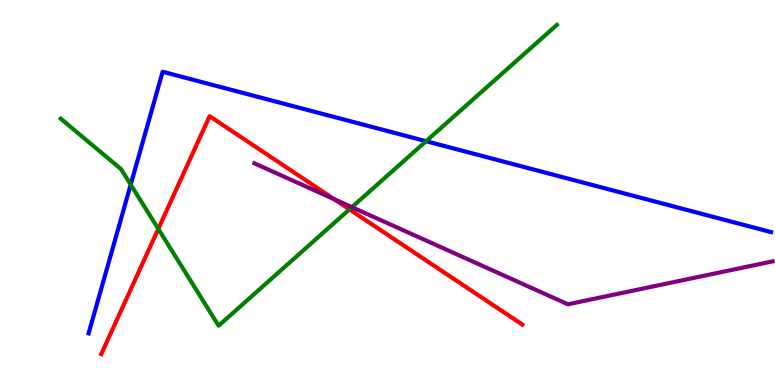[{'lines': ['blue', 'red'], 'intersections': []}, {'lines': ['green', 'red'], 'intersections': [{'x': 2.04, 'y': 4.05}, {'x': 4.51, 'y': 4.56}]}, {'lines': ['purple', 'red'], 'intersections': [{'x': 4.31, 'y': 4.83}]}, {'lines': ['blue', 'green'], 'intersections': [{'x': 1.69, 'y': 5.2}, {'x': 5.5, 'y': 6.33}]}, {'lines': ['blue', 'purple'], 'intersections': []}, {'lines': ['green', 'purple'], 'intersections': [{'x': 4.54, 'y': 4.62}]}]